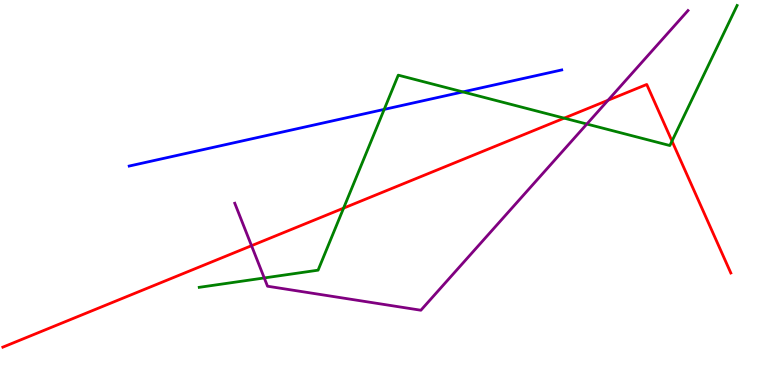[{'lines': ['blue', 'red'], 'intersections': []}, {'lines': ['green', 'red'], 'intersections': [{'x': 4.43, 'y': 4.59}, {'x': 7.28, 'y': 6.93}, {'x': 8.67, 'y': 6.34}]}, {'lines': ['purple', 'red'], 'intersections': [{'x': 3.25, 'y': 3.62}, {'x': 7.85, 'y': 7.4}]}, {'lines': ['blue', 'green'], 'intersections': [{'x': 4.96, 'y': 7.16}, {'x': 5.97, 'y': 7.61}]}, {'lines': ['blue', 'purple'], 'intersections': []}, {'lines': ['green', 'purple'], 'intersections': [{'x': 3.41, 'y': 2.78}, {'x': 7.57, 'y': 6.78}]}]